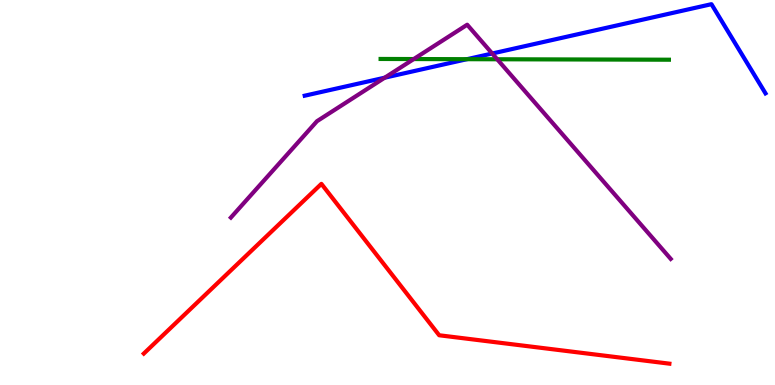[{'lines': ['blue', 'red'], 'intersections': []}, {'lines': ['green', 'red'], 'intersections': []}, {'lines': ['purple', 'red'], 'intersections': []}, {'lines': ['blue', 'green'], 'intersections': [{'x': 6.03, 'y': 8.46}]}, {'lines': ['blue', 'purple'], 'intersections': [{'x': 4.96, 'y': 7.98}, {'x': 6.35, 'y': 8.61}]}, {'lines': ['green', 'purple'], 'intersections': [{'x': 5.34, 'y': 8.47}, {'x': 6.42, 'y': 8.46}]}]